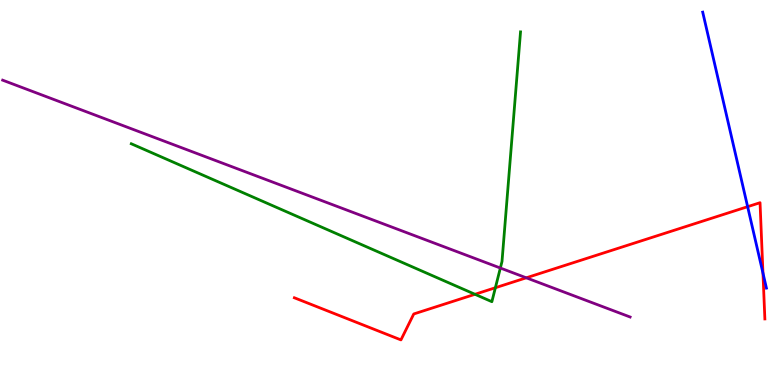[{'lines': ['blue', 'red'], 'intersections': [{'x': 9.65, 'y': 4.63}, {'x': 9.84, 'y': 2.91}]}, {'lines': ['green', 'red'], 'intersections': [{'x': 6.13, 'y': 2.36}, {'x': 6.39, 'y': 2.53}]}, {'lines': ['purple', 'red'], 'intersections': [{'x': 6.79, 'y': 2.78}]}, {'lines': ['blue', 'green'], 'intersections': []}, {'lines': ['blue', 'purple'], 'intersections': []}, {'lines': ['green', 'purple'], 'intersections': [{'x': 6.46, 'y': 3.04}]}]